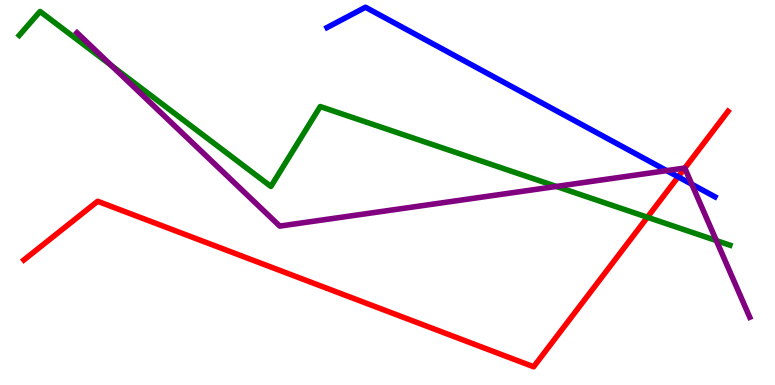[{'lines': ['blue', 'red'], 'intersections': [{'x': 8.75, 'y': 5.41}]}, {'lines': ['green', 'red'], 'intersections': [{'x': 8.35, 'y': 4.36}]}, {'lines': ['purple', 'red'], 'intersections': [{'x': 8.84, 'y': 5.63}]}, {'lines': ['blue', 'green'], 'intersections': []}, {'lines': ['blue', 'purple'], 'intersections': [{'x': 8.6, 'y': 5.57}, {'x': 8.93, 'y': 5.21}]}, {'lines': ['green', 'purple'], 'intersections': [{'x': 1.44, 'y': 8.3}, {'x': 7.18, 'y': 5.16}, {'x': 9.24, 'y': 3.75}]}]